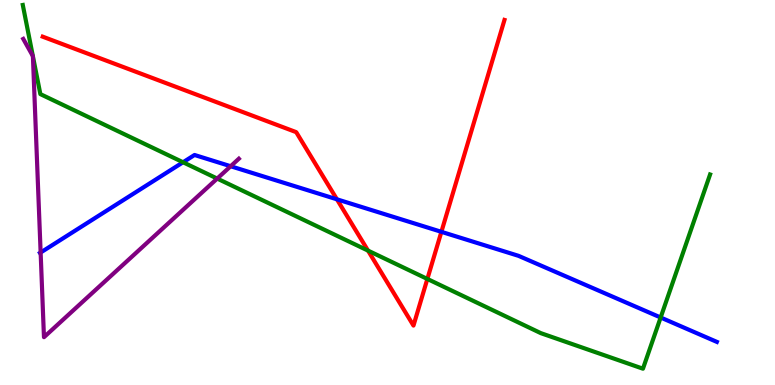[{'lines': ['blue', 'red'], 'intersections': [{'x': 4.35, 'y': 4.82}, {'x': 5.7, 'y': 3.98}]}, {'lines': ['green', 'red'], 'intersections': [{'x': 4.75, 'y': 3.49}, {'x': 5.51, 'y': 2.75}]}, {'lines': ['purple', 'red'], 'intersections': []}, {'lines': ['blue', 'green'], 'intersections': [{'x': 2.36, 'y': 5.79}, {'x': 8.52, 'y': 1.75}]}, {'lines': ['blue', 'purple'], 'intersections': [{'x': 0.524, 'y': 3.44}, {'x': 2.98, 'y': 5.68}]}, {'lines': ['green', 'purple'], 'intersections': [{'x': 0.424, 'y': 8.54}, {'x': 0.425, 'y': 8.54}, {'x': 2.8, 'y': 5.36}]}]